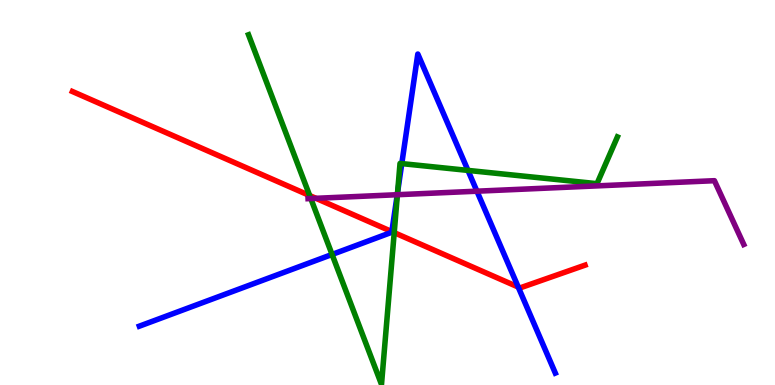[{'lines': ['blue', 'red'], 'intersections': [{'x': 5.06, 'y': 3.98}, {'x': 6.69, 'y': 2.54}]}, {'lines': ['green', 'red'], 'intersections': [{'x': 4.0, 'y': 4.92}, {'x': 5.09, 'y': 3.96}]}, {'lines': ['purple', 'red'], 'intersections': [{'x': 4.08, 'y': 4.85}]}, {'lines': ['blue', 'green'], 'intersections': [{'x': 4.28, 'y': 3.39}, {'x': 5.13, 'y': 5.01}, {'x': 5.18, 'y': 5.75}, {'x': 6.04, 'y': 5.57}]}, {'lines': ['blue', 'purple'], 'intersections': [{'x': 5.13, 'y': 4.94}, {'x': 6.15, 'y': 5.03}]}, {'lines': ['green', 'purple'], 'intersections': [{'x': 4.01, 'y': 4.84}, {'x': 5.13, 'y': 4.94}]}]